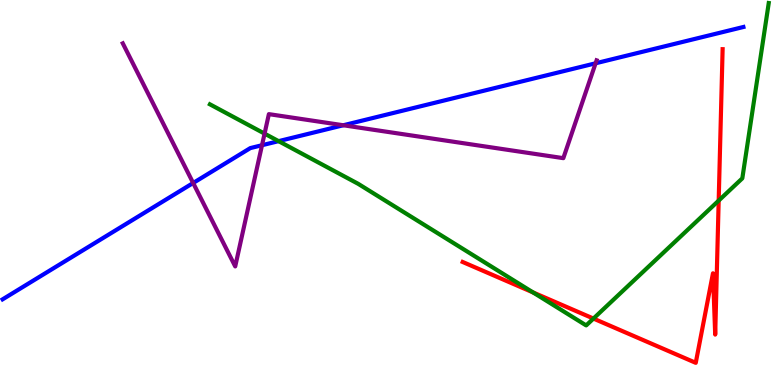[{'lines': ['blue', 'red'], 'intersections': []}, {'lines': ['green', 'red'], 'intersections': [{'x': 6.88, 'y': 2.4}, {'x': 7.66, 'y': 1.73}, {'x': 9.27, 'y': 4.79}]}, {'lines': ['purple', 'red'], 'intersections': []}, {'lines': ['blue', 'green'], 'intersections': [{'x': 3.59, 'y': 6.33}]}, {'lines': ['blue', 'purple'], 'intersections': [{'x': 2.49, 'y': 5.25}, {'x': 3.38, 'y': 6.23}, {'x': 4.43, 'y': 6.75}, {'x': 7.69, 'y': 8.36}]}, {'lines': ['green', 'purple'], 'intersections': [{'x': 3.41, 'y': 6.53}]}]